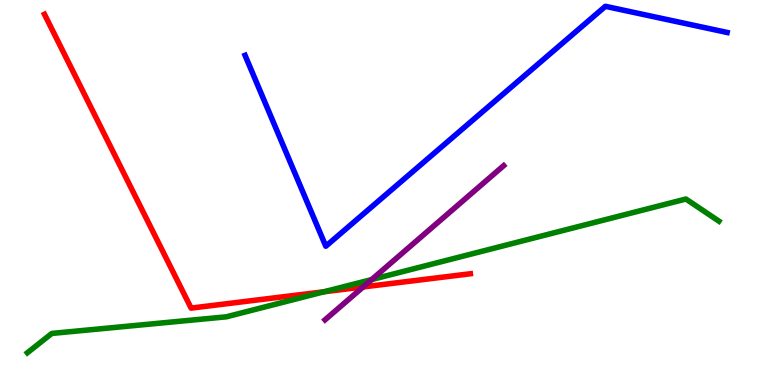[{'lines': ['blue', 'red'], 'intersections': []}, {'lines': ['green', 'red'], 'intersections': [{'x': 4.18, 'y': 2.42}]}, {'lines': ['purple', 'red'], 'intersections': [{'x': 4.69, 'y': 2.55}]}, {'lines': ['blue', 'green'], 'intersections': []}, {'lines': ['blue', 'purple'], 'intersections': []}, {'lines': ['green', 'purple'], 'intersections': [{'x': 4.8, 'y': 2.74}]}]